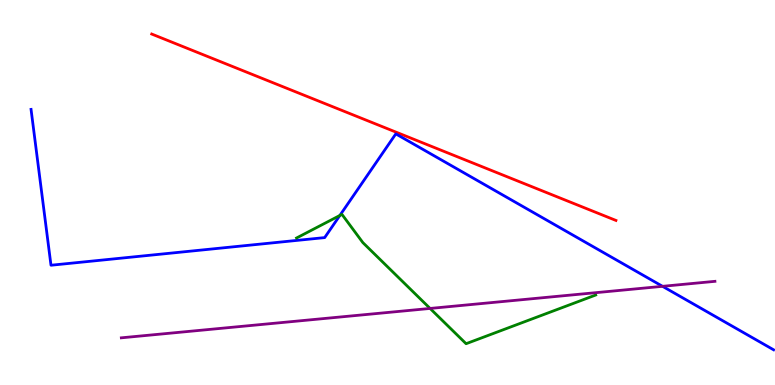[{'lines': ['blue', 'red'], 'intersections': []}, {'lines': ['green', 'red'], 'intersections': []}, {'lines': ['purple', 'red'], 'intersections': []}, {'lines': ['blue', 'green'], 'intersections': [{'x': 4.39, 'y': 4.4}]}, {'lines': ['blue', 'purple'], 'intersections': [{'x': 8.55, 'y': 2.56}]}, {'lines': ['green', 'purple'], 'intersections': [{'x': 5.55, 'y': 1.99}]}]